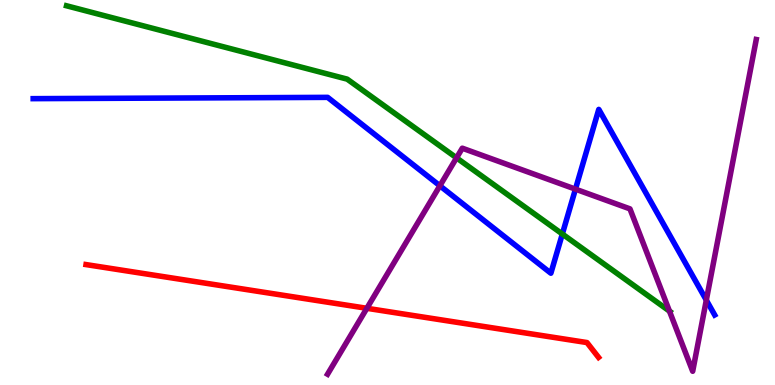[{'lines': ['blue', 'red'], 'intersections': []}, {'lines': ['green', 'red'], 'intersections': []}, {'lines': ['purple', 'red'], 'intersections': [{'x': 4.73, 'y': 1.99}]}, {'lines': ['blue', 'green'], 'intersections': [{'x': 7.26, 'y': 3.92}]}, {'lines': ['blue', 'purple'], 'intersections': [{'x': 5.68, 'y': 5.17}, {'x': 7.43, 'y': 5.09}, {'x': 9.11, 'y': 2.2}]}, {'lines': ['green', 'purple'], 'intersections': [{'x': 5.89, 'y': 5.9}, {'x': 8.64, 'y': 1.92}]}]